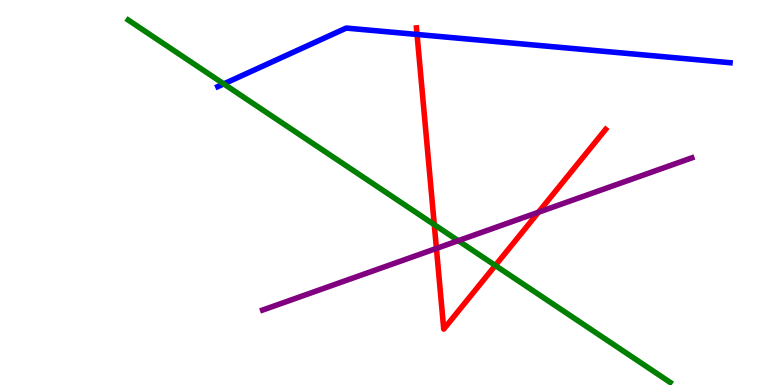[{'lines': ['blue', 'red'], 'intersections': [{'x': 5.38, 'y': 9.1}]}, {'lines': ['green', 'red'], 'intersections': [{'x': 5.6, 'y': 4.16}, {'x': 6.39, 'y': 3.1}]}, {'lines': ['purple', 'red'], 'intersections': [{'x': 5.63, 'y': 3.55}, {'x': 6.95, 'y': 4.49}]}, {'lines': ['blue', 'green'], 'intersections': [{'x': 2.89, 'y': 7.82}]}, {'lines': ['blue', 'purple'], 'intersections': []}, {'lines': ['green', 'purple'], 'intersections': [{'x': 5.91, 'y': 3.75}]}]